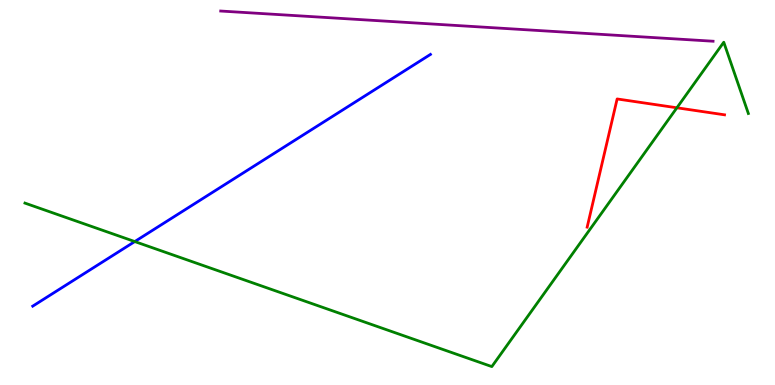[{'lines': ['blue', 'red'], 'intersections': []}, {'lines': ['green', 'red'], 'intersections': [{'x': 8.73, 'y': 7.2}]}, {'lines': ['purple', 'red'], 'intersections': []}, {'lines': ['blue', 'green'], 'intersections': [{'x': 1.74, 'y': 3.73}]}, {'lines': ['blue', 'purple'], 'intersections': []}, {'lines': ['green', 'purple'], 'intersections': []}]